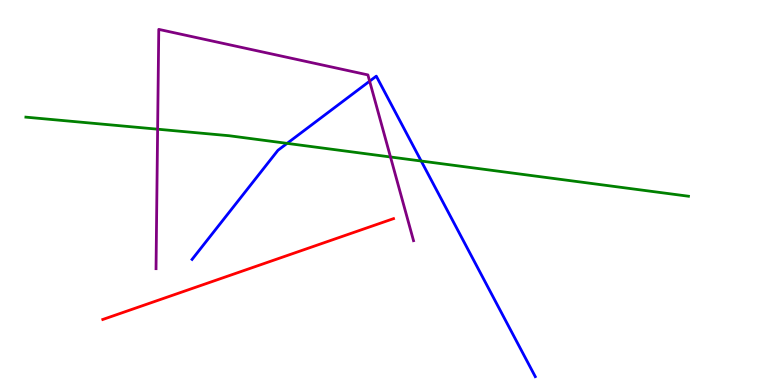[{'lines': ['blue', 'red'], 'intersections': []}, {'lines': ['green', 'red'], 'intersections': []}, {'lines': ['purple', 'red'], 'intersections': []}, {'lines': ['blue', 'green'], 'intersections': [{'x': 3.7, 'y': 6.28}, {'x': 5.43, 'y': 5.82}]}, {'lines': ['blue', 'purple'], 'intersections': [{'x': 4.77, 'y': 7.89}]}, {'lines': ['green', 'purple'], 'intersections': [{'x': 2.03, 'y': 6.64}, {'x': 5.04, 'y': 5.92}]}]